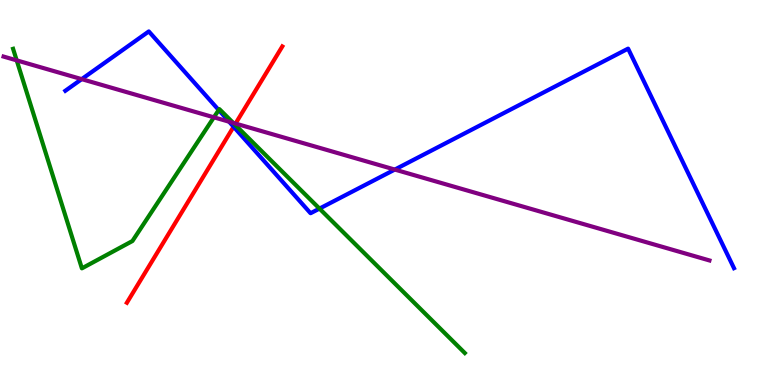[{'lines': ['blue', 'red'], 'intersections': [{'x': 3.01, 'y': 6.71}]}, {'lines': ['green', 'red'], 'intersections': [{'x': 3.03, 'y': 6.76}]}, {'lines': ['purple', 'red'], 'intersections': [{'x': 3.04, 'y': 6.79}]}, {'lines': ['blue', 'green'], 'intersections': [{'x': 2.82, 'y': 7.14}, {'x': 4.12, 'y': 4.58}]}, {'lines': ['blue', 'purple'], 'intersections': [{'x': 1.05, 'y': 7.94}, {'x': 2.96, 'y': 6.84}, {'x': 5.09, 'y': 5.6}]}, {'lines': ['green', 'purple'], 'intersections': [{'x': 0.216, 'y': 8.43}, {'x': 2.76, 'y': 6.95}, {'x': 3.01, 'y': 6.81}]}]